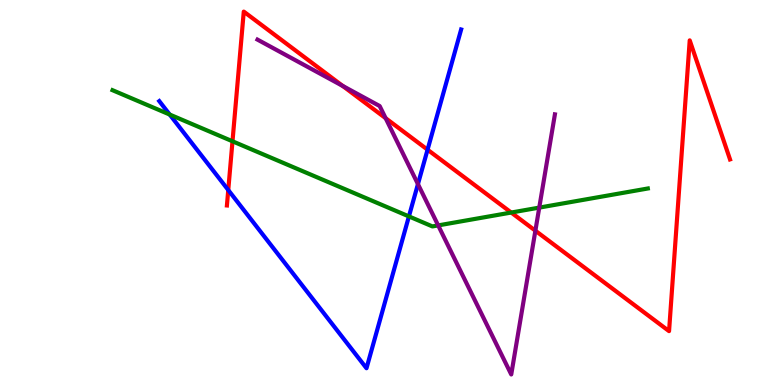[{'lines': ['blue', 'red'], 'intersections': [{'x': 2.95, 'y': 5.06}, {'x': 5.52, 'y': 6.11}]}, {'lines': ['green', 'red'], 'intersections': [{'x': 3.0, 'y': 6.33}, {'x': 6.6, 'y': 4.48}]}, {'lines': ['purple', 'red'], 'intersections': [{'x': 4.42, 'y': 7.77}, {'x': 4.98, 'y': 6.93}, {'x': 6.91, 'y': 4.01}]}, {'lines': ['blue', 'green'], 'intersections': [{'x': 2.19, 'y': 7.02}, {'x': 5.28, 'y': 4.38}]}, {'lines': ['blue', 'purple'], 'intersections': [{'x': 5.39, 'y': 5.22}]}, {'lines': ['green', 'purple'], 'intersections': [{'x': 5.65, 'y': 4.15}, {'x': 6.96, 'y': 4.61}]}]